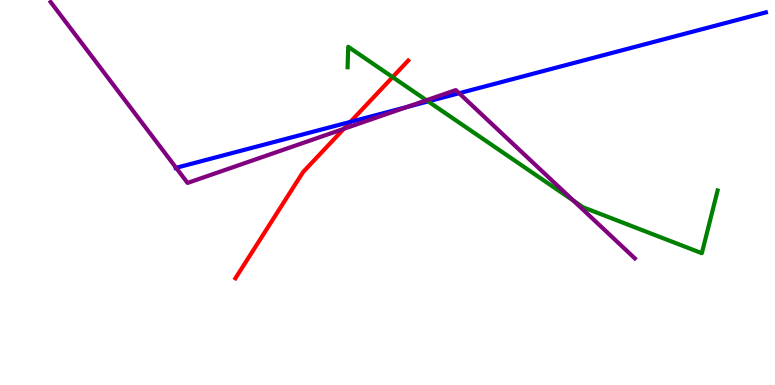[{'lines': ['blue', 'red'], 'intersections': [{'x': 4.52, 'y': 6.83}]}, {'lines': ['green', 'red'], 'intersections': [{'x': 5.07, 'y': 8.0}]}, {'lines': ['purple', 'red'], 'intersections': [{'x': 4.44, 'y': 6.65}]}, {'lines': ['blue', 'green'], 'intersections': [{'x': 5.52, 'y': 7.37}]}, {'lines': ['blue', 'purple'], 'intersections': [{'x': 2.27, 'y': 5.64}, {'x': 5.25, 'y': 7.22}, {'x': 5.92, 'y': 7.58}]}, {'lines': ['green', 'purple'], 'intersections': [{'x': 5.5, 'y': 7.4}, {'x': 7.4, 'y': 4.78}]}]